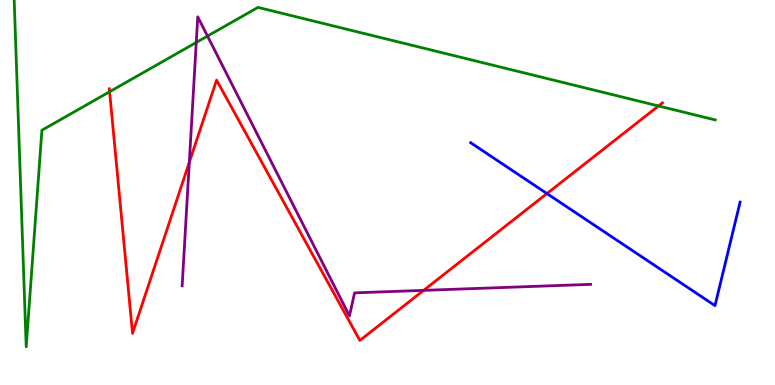[{'lines': ['blue', 'red'], 'intersections': [{'x': 7.06, 'y': 4.97}]}, {'lines': ['green', 'red'], 'intersections': [{'x': 1.41, 'y': 7.62}, {'x': 8.5, 'y': 7.25}]}, {'lines': ['purple', 'red'], 'intersections': [{'x': 2.44, 'y': 5.79}, {'x': 5.47, 'y': 2.46}]}, {'lines': ['blue', 'green'], 'intersections': []}, {'lines': ['blue', 'purple'], 'intersections': []}, {'lines': ['green', 'purple'], 'intersections': [{'x': 2.53, 'y': 8.9}, {'x': 2.68, 'y': 9.06}]}]